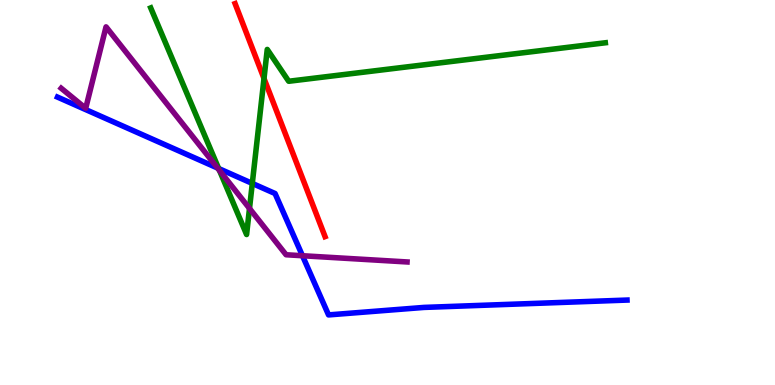[{'lines': ['blue', 'red'], 'intersections': []}, {'lines': ['green', 'red'], 'intersections': [{'x': 3.41, 'y': 7.96}]}, {'lines': ['purple', 'red'], 'intersections': []}, {'lines': ['blue', 'green'], 'intersections': [{'x': 2.82, 'y': 5.62}, {'x': 3.26, 'y': 5.24}]}, {'lines': ['blue', 'purple'], 'intersections': [{'x': 2.81, 'y': 5.64}, {'x': 3.9, 'y': 3.36}]}, {'lines': ['green', 'purple'], 'intersections': [{'x': 2.83, 'y': 5.57}, {'x': 3.22, 'y': 4.59}]}]